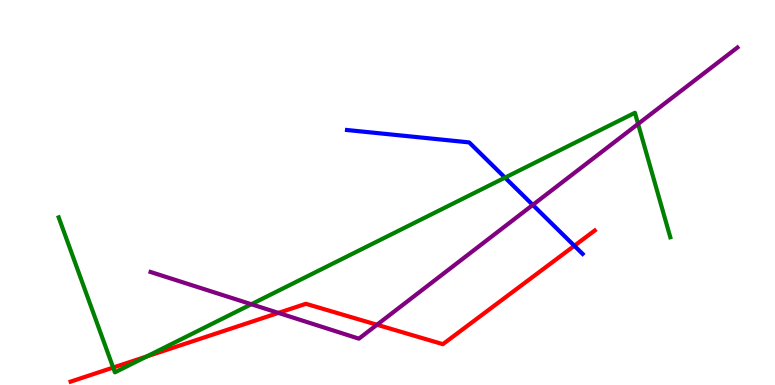[{'lines': ['blue', 'red'], 'intersections': [{'x': 7.41, 'y': 3.62}]}, {'lines': ['green', 'red'], 'intersections': [{'x': 1.46, 'y': 0.453}, {'x': 1.89, 'y': 0.741}]}, {'lines': ['purple', 'red'], 'intersections': [{'x': 3.59, 'y': 1.87}, {'x': 4.86, 'y': 1.56}]}, {'lines': ['blue', 'green'], 'intersections': [{'x': 6.52, 'y': 5.39}]}, {'lines': ['blue', 'purple'], 'intersections': [{'x': 6.87, 'y': 4.68}]}, {'lines': ['green', 'purple'], 'intersections': [{'x': 3.24, 'y': 2.1}, {'x': 8.23, 'y': 6.78}]}]